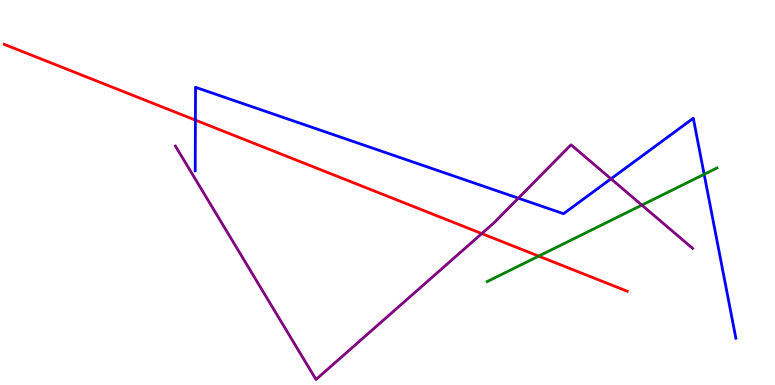[{'lines': ['blue', 'red'], 'intersections': [{'x': 2.52, 'y': 6.88}]}, {'lines': ['green', 'red'], 'intersections': [{'x': 6.95, 'y': 3.35}]}, {'lines': ['purple', 'red'], 'intersections': [{'x': 6.22, 'y': 3.93}]}, {'lines': ['blue', 'green'], 'intersections': [{'x': 9.09, 'y': 5.47}]}, {'lines': ['blue', 'purple'], 'intersections': [{'x': 6.69, 'y': 4.85}, {'x': 7.88, 'y': 5.36}]}, {'lines': ['green', 'purple'], 'intersections': [{'x': 8.28, 'y': 4.67}]}]